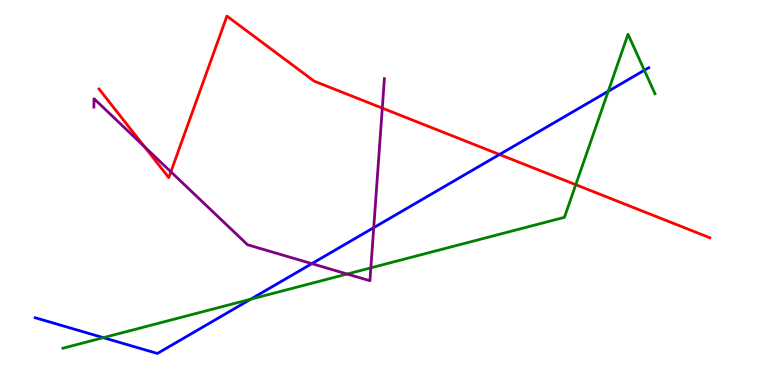[{'lines': ['blue', 'red'], 'intersections': [{'x': 6.45, 'y': 5.99}]}, {'lines': ['green', 'red'], 'intersections': [{'x': 7.43, 'y': 5.2}]}, {'lines': ['purple', 'red'], 'intersections': [{'x': 1.86, 'y': 6.19}, {'x': 2.2, 'y': 5.54}, {'x': 4.93, 'y': 7.19}]}, {'lines': ['blue', 'green'], 'intersections': [{'x': 1.33, 'y': 1.23}, {'x': 3.23, 'y': 2.23}, {'x': 7.85, 'y': 7.63}, {'x': 8.31, 'y': 8.18}]}, {'lines': ['blue', 'purple'], 'intersections': [{'x': 4.02, 'y': 3.15}, {'x': 4.82, 'y': 4.09}]}, {'lines': ['green', 'purple'], 'intersections': [{'x': 4.48, 'y': 2.88}, {'x': 4.79, 'y': 3.04}]}]